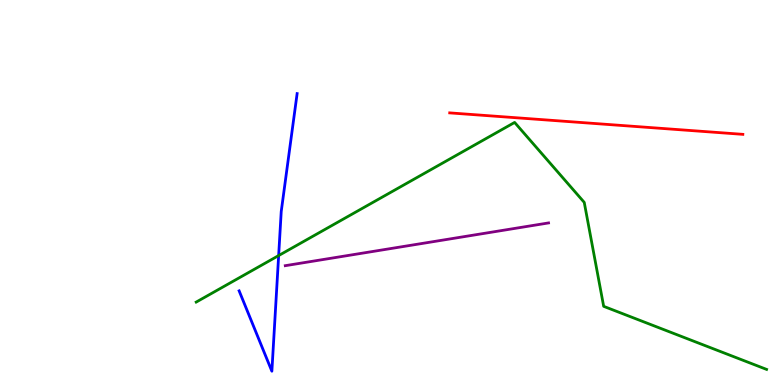[{'lines': ['blue', 'red'], 'intersections': []}, {'lines': ['green', 'red'], 'intersections': []}, {'lines': ['purple', 'red'], 'intersections': []}, {'lines': ['blue', 'green'], 'intersections': [{'x': 3.6, 'y': 3.36}]}, {'lines': ['blue', 'purple'], 'intersections': []}, {'lines': ['green', 'purple'], 'intersections': []}]